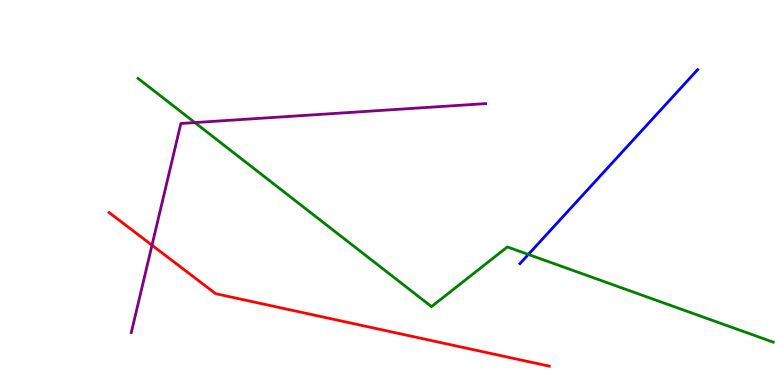[{'lines': ['blue', 'red'], 'intersections': []}, {'lines': ['green', 'red'], 'intersections': []}, {'lines': ['purple', 'red'], 'intersections': [{'x': 1.96, 'y': 3.63}]}, {'lines': ['blue', 'green'], 'intersections': [{'x': 6.82, 'y': 3.39}]}, {'lines': ['blue', 'purple'], 'intersections': []}, {'lines': ['green', 'purple'], 'intersections': [{'x': 2.51, 'y': 6.82}]}]